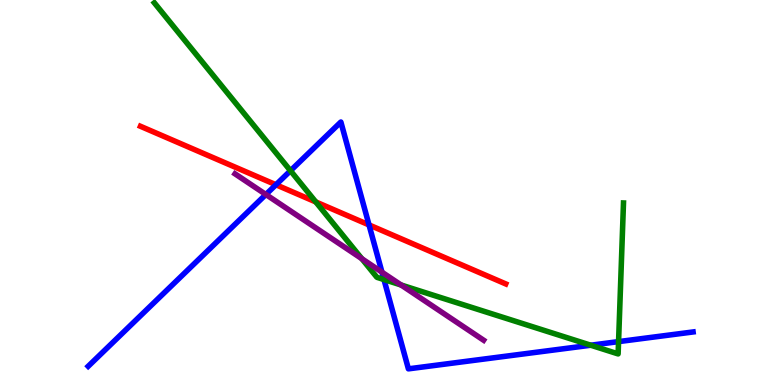[{'lines': ['blue', 'red'], 'intersections': [{'x': 3.56, 'y': 5.2}, {'x': 4.76, 'y': 4.16}]}, {'lines': ['green', 'red'], 'intersections': [{'x': 4.07, 'y': 4.75}]}, {'lines': ['purple', 'red'], 'intersections': []}, {'lines': ['blue', 'green'], 'intersections': [{'x': 3.75, 'y': 5.57}, {'x': 4.95, 'y': 2.74}, {'x': 7.62, 'y': 1.03}, {'x': 7.98, 'y': 1.13}]}, {'lines': ['blue', 'purple'], 'intersections': [{'x': 3.43, 'y': 4.95}, {'x': 4.93, 'y': 2.93}]}, {'lines': ['green', 'purple'], 'intersections': [{'x': 4.67, 'y': 3.28}, {'x': 5.18, 'y': 2.6}]}]